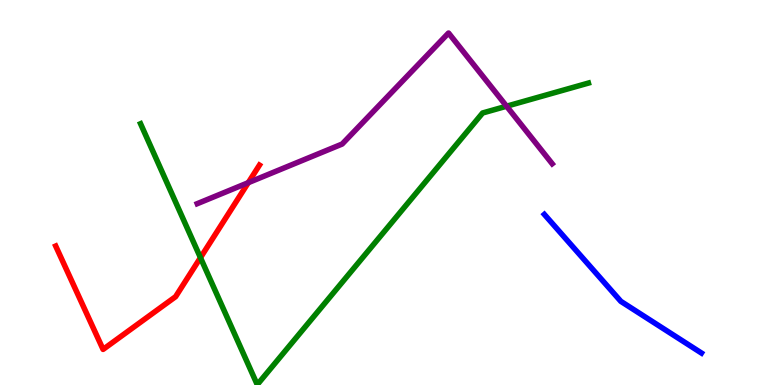[{'lines': ['blue', 'red'], 'intersections': []}, {'lines': ['green', 'red'], 'intersections': [{'x': 2.59, 'y': 3.31}]}, {'lines': ['purple', 'red'], 'intersections': [{'x': 3.2, 'y': 5.26}]}, {'lines': ['blue', 'green'], 'intersections': []}, {'lines': ['blue', 'purple'], 'intersections': []}, {'lines': ['green', 'purple'], 'intersections': [{'x': 6.54, 'y': 7.24}]}]